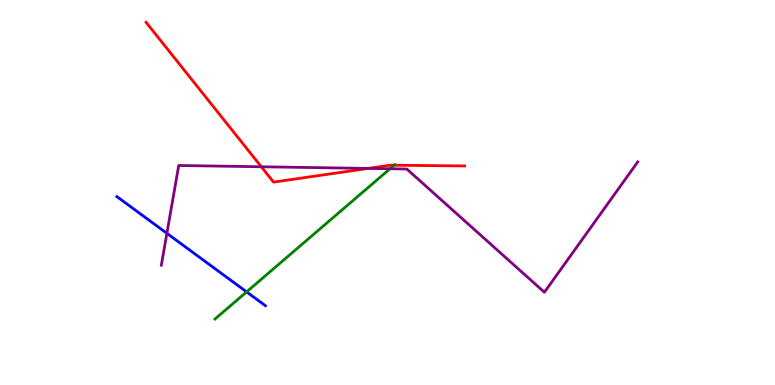[{'lines': ['blue', 'red'], 'intersections': []}, {'lines': ['green', 'red'], 'intersections': [{'x': 5.09, 'y': 5.71}]}, {'lines': ['purple', 'red'], 'intersections': [{'x': 3.37, 'y': 5.67}, {'x': 4.75, 'y': 5.63}]}, {'lines': ['blue', 'green'], 'intersections': [{'x': 3.18, 'y': 2.42}]}, {'lines': ['blue', 'purple'], 'intersections': [{'x': 2.15, 'y': 3.94}]}, {'lines': ['green', 'purple'], 'intersections': [{'x': 5.03, 'y': 5.62}]}]